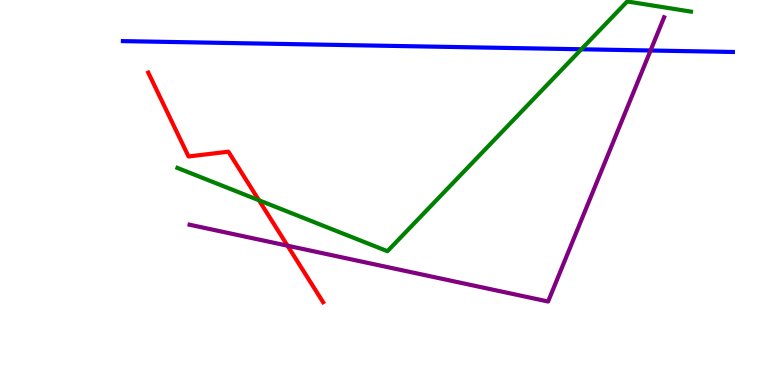[{'lines': ['blue', 'red'], 'intersections': []}, {'lines': ['green', 'red'], 'intersections': [{'x': 3.34, 'y': 4.8}]}, {'lines': ['purple', 'red'], 'intersections': [{'x': 3.71, 'y': 3.62}]}, {'lines': ['blue', 'green'], 'intersections': [{'x': 7.5, 'y': 8.72}]}, {'lines': ['blue', 'purple'], 'intersections': [{'x': 8.39, 'y': 8.69}]}, {'lines': ['green', 'purple'], 'intersections': []}]